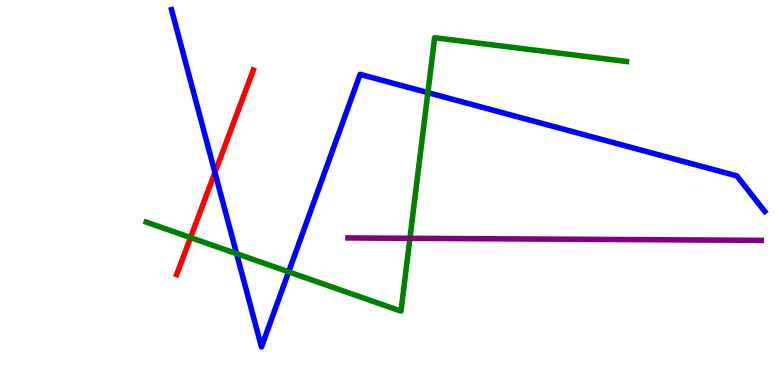[{'lines': ['blue', 'red'], 'intersections': [{'x': 2.77, 'y': 5.52}]}, {'lines': ['green', 'red'], 'intersections': [{'x': 2.46, 'y': 3.83}]}, {'lines': ['purple', 'red'], 'intersections': []}, {'lines': ['blue', 'green'], 'intersections': [{'x': 3.05, 'y': 3.41}, {'x': 3.72, 'y': 2.94}, {'x': 5.52, 'y': 7.59}]}, {'lines': ['blue', 'purple'], 'intersections': []}, {'lines': ['green', 'purple'], 'intersections': [{'x': 5.29, 'y': 3.81}]}]